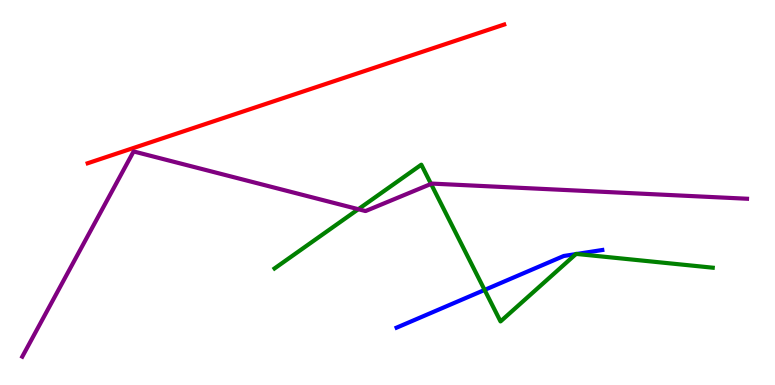[{'lines': ['blue', 'red'], 'intersections': []}, {'lines': ['green', 'red'], 'intersections': []}, {'lines': ['purple', 'red'], 'intersections': []}, {'lines': ['blue', 'green'], 'intersections': [{'x': 6.25, 'y': 2.47}, {'x': 7.43, 'y': 3.4}, {'x': 7.44, 'y': 3.4}]}, {'lines': ['blue', 'purple'], 'intersections': []}, {'lines': ['green', 'purple'], 'intersections': [{'x': 4.62, 'y': 4.57}, {'x': 5.56, 'y': 5.22}]}]